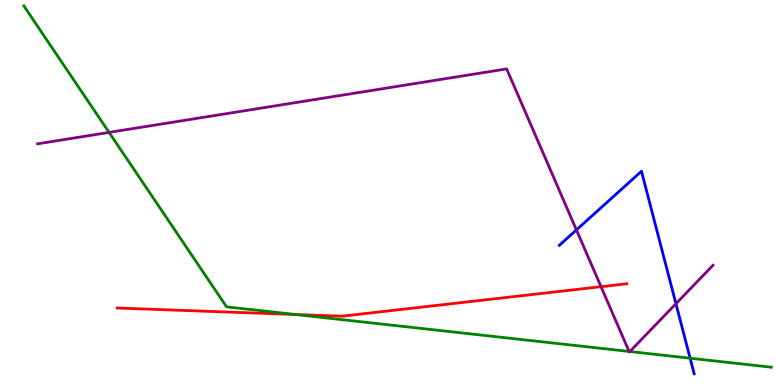[{'lines': ['blue', 'red'], 'intersections': []}, {'lines': ['green', 'red'], 'intersections': [{'x': 3.82, 'y': 1.83}]}, {'lines': ['purple', 'red'], 'intersections': [{'x': 7.76, 'y': 2.55}]}, {'lines': ['blue', 'green'], 'intersections': [{'x': 8.9, 'y': 0.696}]}, {'lines': ['blue', 'purple'], 'intersections': [{'x': 7.44, 'y': 4.03}, {'x': 8.72, 'y': 2.11}]}, {'lines': ['green', 'purple'], 'intersections': [{'x': 1.41, 'y': 6.56}, {'x': 8.12, 'y': 0.871}, {'x': 8.13, 'y': 0.869}]}]